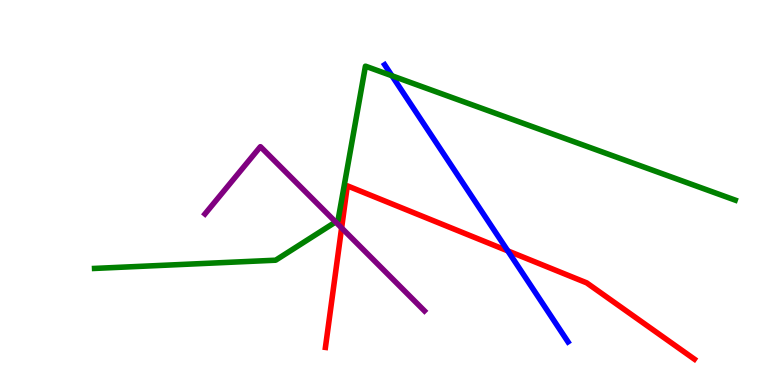[{'lines': ['blue', 'red'], 'intersections': [{'x': 6.55, 'y': 3.48}]}, {'lines': ['green', 'red'], 'intersections': []}, {'lines': ['purple', 'red'], 'intersections': [{'x': 4.41, 'y': 4.08}]}, {'lines': ['blue', 'green'], 'intersections': [{'x': 5.06, 'y': 8.03}]}, {'lines': ['blue', 'purple'], 'intersections': []}, {'lines': ['green', 'purple'], 'intersections': [{'x': 4.33, 'y': 4.23}]}]